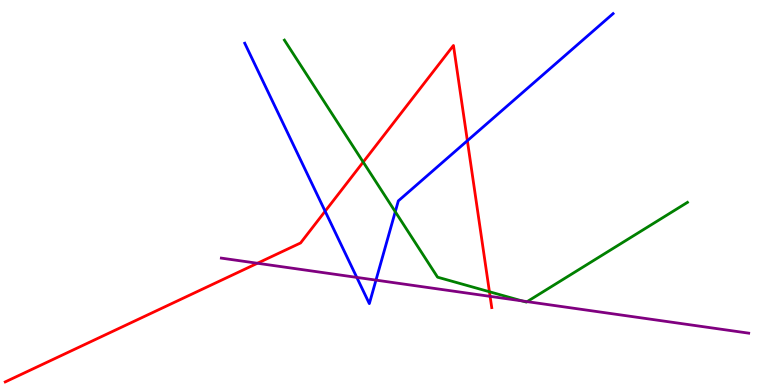[{'lines': ['blue', 'red'], 'intersections': [{'x': 4.2, 'y': 4.51}, {'x': 6.03, 'y': 6.35}]}, {'lines': ['green', 'red'], 'intersections': [{'x': 4.69, 'y': 5.79}, {'x': 6.32, 'y': 2.42}]}, {'lines': ['purple', 'red'], 'intersections': [{'x': 3.32, 'y': 3.16}, {'x': 6.32, 'y': 2.3}]}, {'lines': ['blue', 'green'], 'intersections': [{'x': 5.1, 'y': 4.5}]}, {'lines': ['blue', 'purple'], 'intersections': [{'x': 4.6, 'y': 2.8}, {'x': 4.85, 'y': 2.72}]}, {'lines': ['green', 'purple'], 'intersections': [{'x': 6.74, 'y': 2.18}, {'x': 6.8, 'y': 2.17}]}]